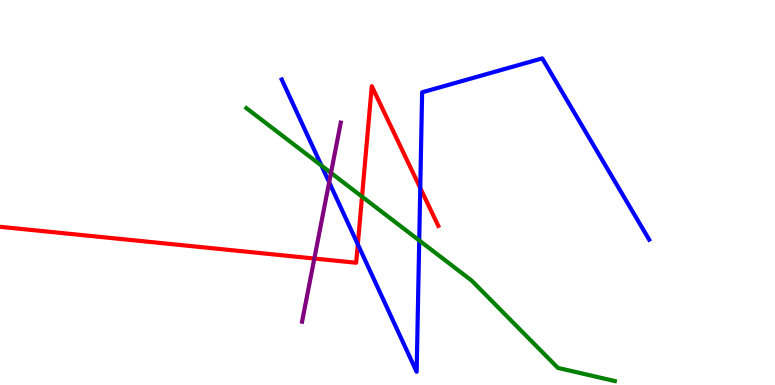[{'lines': ['blue', 'red'], 'intersections': [{'x': 4.62, 'y': 3.65}, {'x': 5.42, 'y': 5.12}]}, {'lines': ['green', 'red'], 'intersections': [{'x': 4.67, 'y': 4.89}]}, {'lines': ['purple', 'red'], 'intersections': [{'x': 4.06, 'y': 3.28}]}, {'lines': ['blue', 'green'], 'intersections': [{'x': 4.15, 'y': 5.7}, {'x': 5.41, 'y': 3.75}]}, {'lines': ['blue', 'purple'], 'intersections': [{'x': 4.25, 'y': 5.27}]}, {'lines': ['green', 'purple'], 'intersections': [{'x': 4.27, 'y': 5.51}]}]